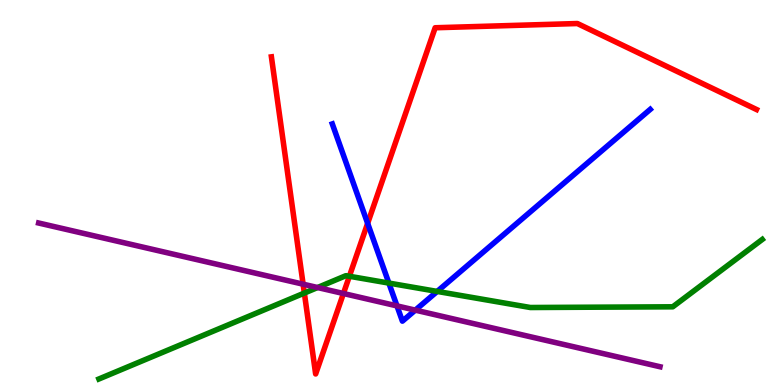[{'lines': ['blue', 'red'], 'intersections': [{'x': 4.74, 'y': 4.2}]}, {'lines': ['green', 'red'], 'intersections': [{'x': 3.93, 'y': 2.39}, {'x': 4.51, 'y': 2.82}]}, {'lines': ['purple', 'red'], 'intersections': [{'x': 3.91, 'y': 2.62}, {'x': 4.43, 'y': 2.38}]}, {'lines': ['blue', 'green'], 'intersections': [{'x': 5.02, 'y': 2.65}, {'x': 5.64, 'y': 2.43}]}, {'lines': ['blue', 'purple'], 'intersections': [{'x': 5.12, 'y': 2.05}, {'x': 5.36, 'y': 1.94}]}, {'lines': ['green', 'purple'], 'intersections': [{'x': 4.1, 'y': 2.53}]}]